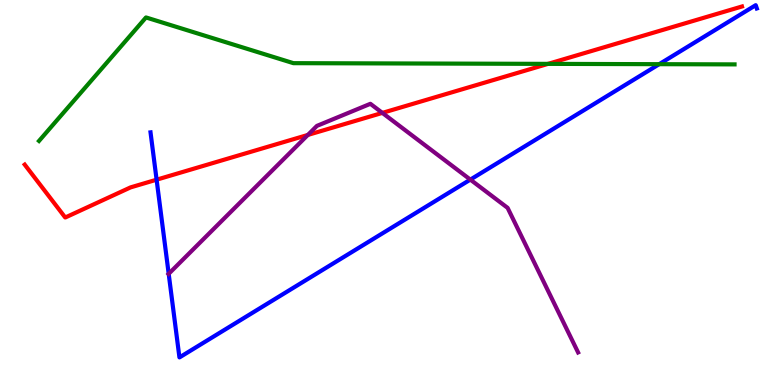[{'lines': ['blue', 'red'], 'intersections': [{'x': 2.02, 'y': 5.33}]}, {'lines': ['green', 'red'], 'intersections': [{'x': 7.07, 'y': 8.34}]}, {'lines': ['purple', 'red'], 'intersections': [{'x': 3.97, 'y': 6.5}, {'x': 4.93, 'y': 7.07}]}, {'lines': ['blue', 'green'], 'intersections': [{'x': 8.51, 'y': 8.33}]}, {'lines': ['blue', 'purple'], 'intersections': [{'x': 2.18, 'y': 2.89}, {'x': 6.07, 'y': 5.33}]}, {'lines': ['green', 'purple'], 'intersections': []}]